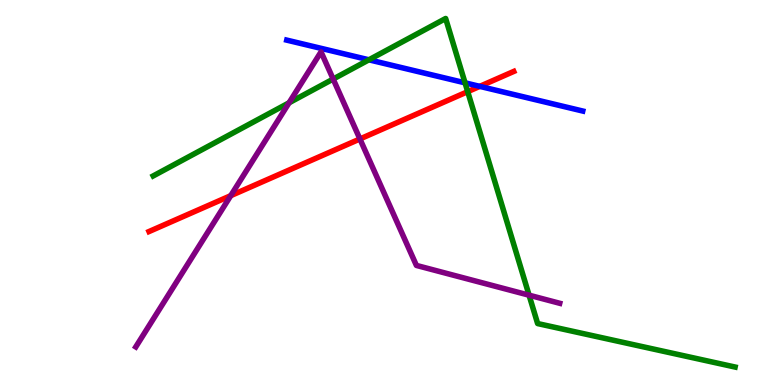[{'lines': ['blue', 'red'], 'intersections': [{'x': 6.19, 'y': 7.76}]}, {'lines': ['green', 'red'], 'intersections': [{'x': 6.03, 'y': 7.62}]}, {'lines': ['purple', 'red'], 'intersections': [{'x': 2.98, 'y': 4.92}, {'x': 4.64, 'y': 6.39}]}, {'lines': ['blue', 'green'], 'intersections': [{'x': 4.76, 'y': 8.45}, {'x': 6.0, 'y': 7.85}]}, {'lines': ['blue', 'purple'], 'intersections': []}, {'lines': ['green', 'purple'], 'intersections': [{'x': 3.73, 'y': 7.33}, {'x': 4.3, 'y': 7.95}, {'x': 6.83, 'y': 2.33}]}]